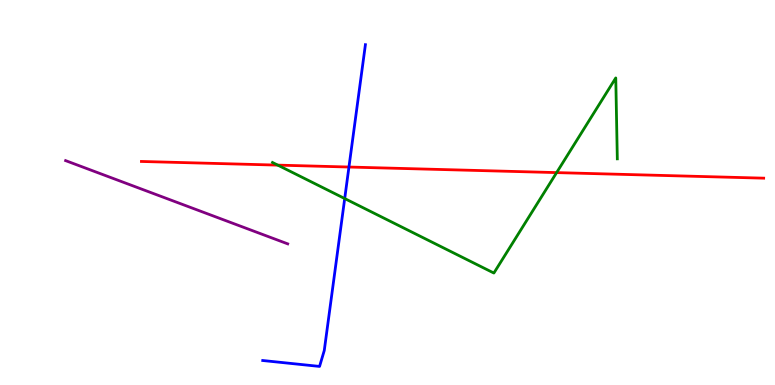[{'lines': ['blue', 'red'], 'intersections': [{'x': 4.5, 'y': 5.66}]}, {'lines': ['green', 'red'], 'intersections': [{'x': 3.58, 'y': 5.71}, {'x': 7.18, 'y': 5.52}]}, {'lines': ['purple', 'red'], 'intersections': []}, {'lines': ['blue', 'green'], 'intersections': [{'x': 4.45, 'y': 4.84}]}, {'lines': ['blue', 'purple'], 'intersections': []}, {'lines': ['green', 'purple'], 'intersections': []}]